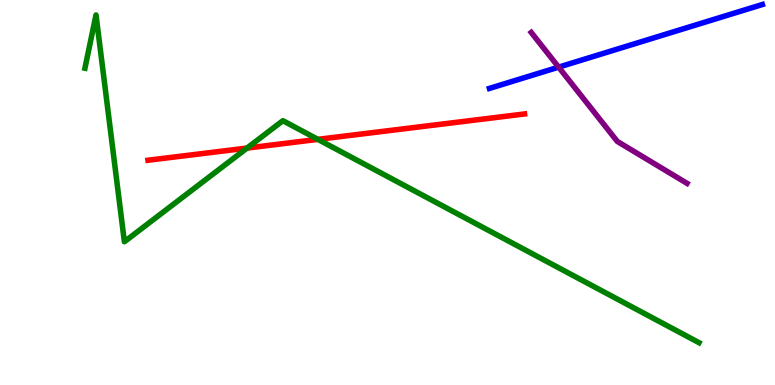[{'lines': ['blue', 'red'], 'intersections': []}, {'lines': ['green', 'red'], 'intersections': [{'x': 3.19, 'y': 6.15}, {'x': 4.1, 'y': 6.38}]}, {'lines': ['purple', 'red'], 'intersections': []}, {'lines': ['blue', 'green'], 'intersections': []}, {'lines': ['blue', 'purple'], 'intersections': [{'x': 7.21, 'y': 8.26}]}, {'lines': ['green', 'purple'], 'intersections': []}]